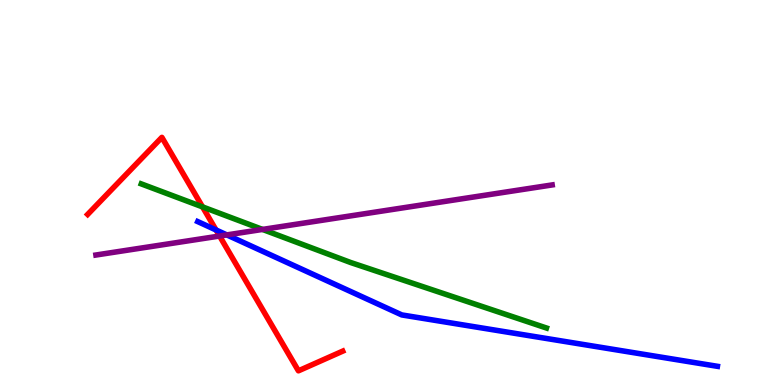[{'lines': ['blue', 'red'], 'intersections': [{'x': 2.79, 'y': 4.03}]}, {'lines': ['green', 'red'], 'intersections': [{'x': 2.61, 'y': 4.63}]}, {'lines': ['purple', 'red'], 'intersections': [{'x': 2.83, 'y': 3.87}]}, {'lines': ['blue', 'green'], 'intersections': []}, {'lines': ['blue', 'purple'], 'intersections': [{'x': 2.93, 'y': 3.9}]}, {'lines': ['green', 'purple'], 'intersections': [{'x': 3.39, 'y': 4.04}]}]